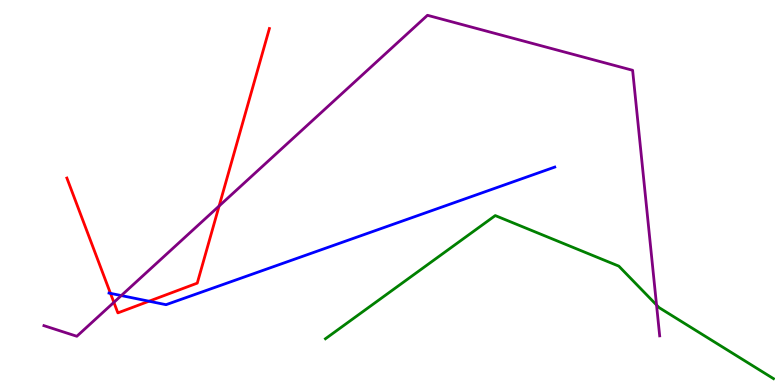[{'lines': ['blue', 'red'], 'intersections': [{'x': 1.43, 'y': 2.38}, {'x': 1.92, 'y': 2.18}]}, {'lines': ['green', 'red'], 'intersections': []}, {'lines': ['purple', 'red'], 'intersections': [{'x': 1.47, 'y': 2.15}, {'x': 2.83, 'y': 4.65}]}, {'lines': ['blue', 'green'], 'intersections': []}, {'lines': ['blue', 'purple'], 'intersections': [{'x': 1.57, 'y': 2.32}]}, {'lines': ['green', 'purple'], 'intersections': [{'x': 8.47, 'y': 2.08}]}]